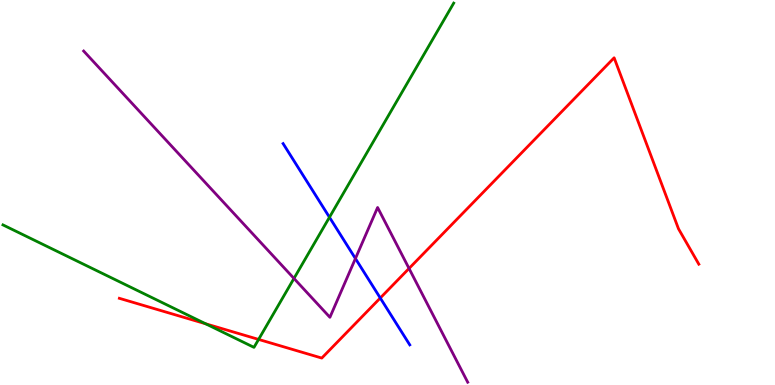[{'lines': ['blue', 'red'], 'intersections': [{'x': 4.91, 'y': 2.26}]}, {'lines': ['green', 'red'], 'intersections': [{'x': 2.65, 'y': 1.59}, {'x': 3.34, 'y': 1.18}]}, {'lines': ['purple', 'red'], 'intersections': [{'x': 5.28, 'y': 3.03}]}, {'lines': ['blue', 'green'], 'intersections': [{'x': 4.25, 'y': 4.36}]}, {'lines': ['blue', 'purple'], 'intersections': [{'x': 4.59, 'y': 3.28}]}, {'lines': ['green', 'purple'], 'intersections': [{'x': 3.79, 'y': 2.77}]}]